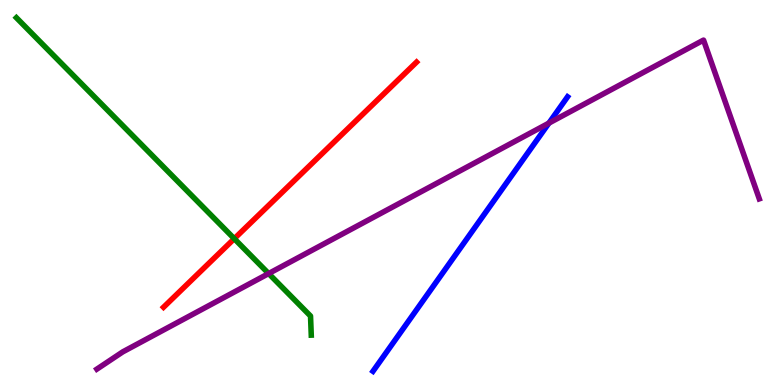[{'lines': ['blue', 'red'], 'intersections': []}, {'lines': ['green', 'red'], 'intersections': [{'x': 3.02, 'y': 3.8}]}, {'lines': ['purple', 'red'], 'intersections': []}, {'lines': ['blue', 'green'], 'intersections': []}, {'lines': ['blue', 'purple'], 'intersections': [{'x': 7.08, 'y': 6.8}]}, {'lines': ['green', 'purple'], 'intersections': [{'x': 3.47, 'y': 2.89}]}]